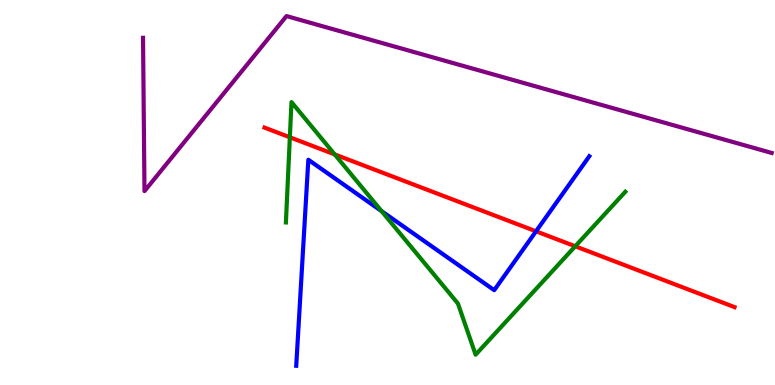[{'lines': ['blue', 'red'], 'intersections': [{'x': 6.92, 'y': 3.99}]}, {'lines': ['green', 'red'], 'intersections': [{'x': 3.74, 'y': 6.43}, {'x': 4.32, 'y': 5.99}, {'x': 7.42, 'y': 3.6}]}, {'lines': ['purple', 'red'], 'intersections': []}, {'lines': ['blue', 'green'], 'intersections': [{'x': 4.92, 'y': 4.52}]}, {'lines': ['blue', 'purple'], 'intersections': []}, {'lines': ['green', 'purple'], 'intersections': []}]